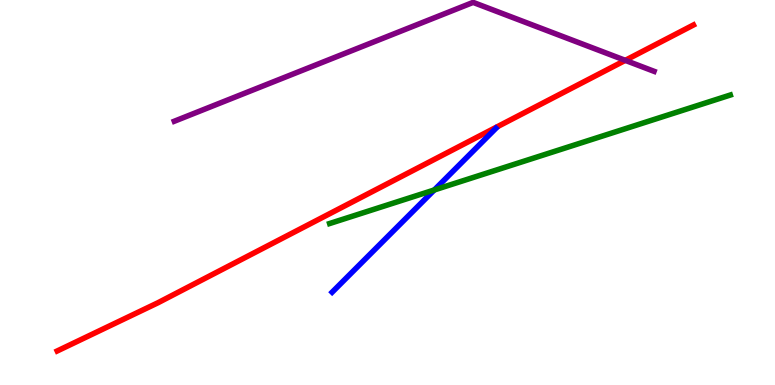[{'lines': ['blue', 'red'], 'intersections': []}, {'lines': ['green', 'red'], 'intersections': []}, {'lines': ['purple', 'red'], 'intersections': [{'x': 8.07, 'y': 8.43}]}, {'lines': ['blue', 'green'], 'intersections': [{'x': 5.6, 'y': 5.07}]}, {'lines': ['blue', 'purple'], 'intersections': []}, {'lines': ['green', 'purple'], 'intersections': []}]